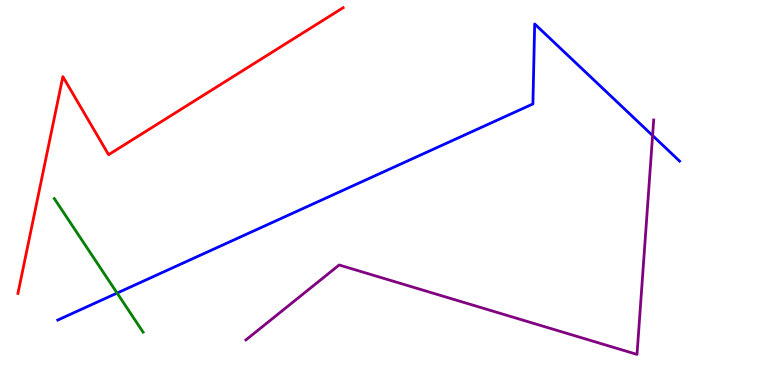[{'lines': ['blue', 'red'], 'intersections': []}, {'lines': ['green', 'red'], 'intersections': []}, {'lines': ['purple', 'red'], 'intersections': []}, {'lines': ['blue', 'green'], 'intersections': [{'x': 1.51, 'y': 2.39}]}, {'lines': ['blue', 'purple'], 'intersections': [{'x': 8.42, 'y': 6.48}]}, {'lines': ['green', 'purple'], 'intersections': []}]